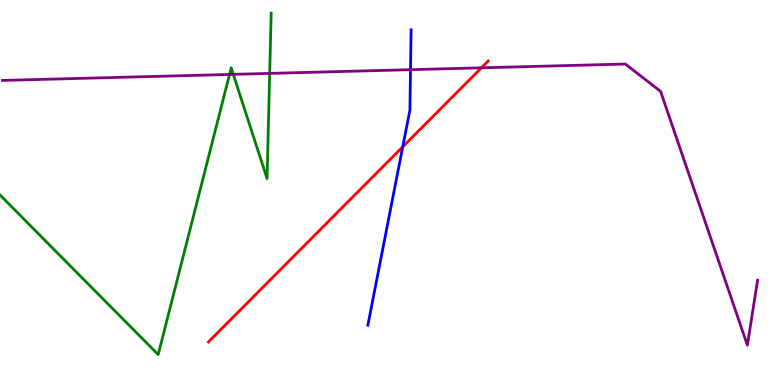[{'lines': ['blue', 'red'], 'intersections': [{'x': 5.2, 'y': 6.19}]}, {'lines': ['green', 'red'], 'intersections': []}, {'lines': ['purple', 'red'], 'intersections': [{'x': 6.21, 'y': 8.24}]}, {'lines': ['blue', 'green'], 'intersections': []}, {'lines': ['blue', 'purple'], 'intersections': [{'x': 5.3, 'y': 8.19}]}, {'lines': ['green', 'purple'], 'intersections': [{'x': 2.96, 'y': 8.07}, {'x': 3.01, 'y': 8.07}, {'x': 3.48, 'y': 8.09}]}]